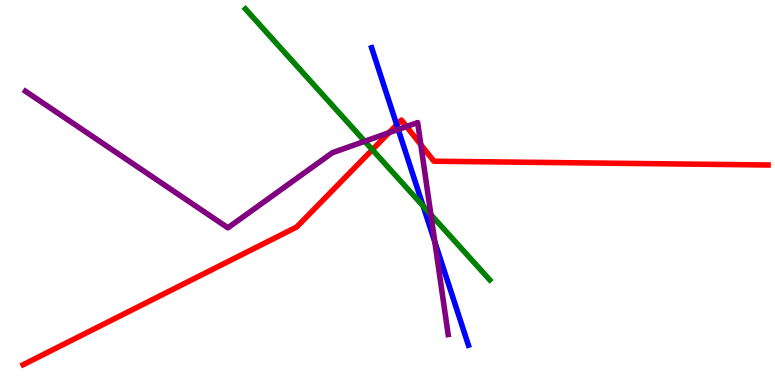[{'lines': ['blue', 'red'], 'intersections': [{'x': 5.12, 'y': 6.76}]}, {'lines': ['green', 'red'], 'intersections': [{'x': 4.8, 'y': 6.11}]}, {'lines': ['purple', 'red'], 'intersections': [{'x': 5.02, 'y': 6.55}, {'x': 5.25, 'y': 6.71}, {'x': 5.43, 'y': 6.24}]}, {'lines': ['blue', 'green'], 'intersections': [{'x': 5.46, 'y': 4.65}]}, {'lines': ['blue', 'purple'], 'intersections': [{'x': 5.14, 'y': 6.64}, {'x': 5.61, 'y': 3.72}]}, {'lines': ['green', 'purple'], 'intersections': [{'x': 4.71, 'y': 6.33}, {'x': 5.56, 'y': 4.42}]}]